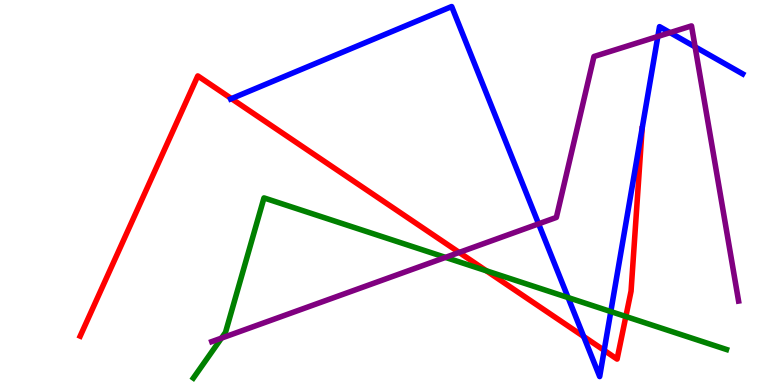[{'lines': ['blue', 'red'], 'intersections': [{'x': 2.99, 'y': 7.44}, {'x': 7.53, 'y': 1.26}, {'x': 7.8, 'y': 0.9}]}, {'lines': ['green', 'red'], 'intersections': [{'x': 6.28, 'y': 2.97}, {'x': 8.08, 'y': 1.78}]}, {'lines': ['purple', 'red'], 'intersections': [{'x': 5.93, 'y': 3.44}]}, {'lines': ['blue', 'green'], 'intersections': [{'x': 7.33, 'y': 2.27}, {'x': 7.88, 'y': 1.91}]}, {'lines': ['blue', 'purple'], 'intersections': [{'x': 6.95, 'y': 4.19}, {'x': 8.49, 'y': 9.05}, {'x': 8.65, 'y': 9.15}, {'x': 8.97, 'y': 8.78}]}, {'lines': ['green', 'purple'], 'intersections': [{'x': 2.86, 'y': 1.22}, {'x': 5.75, 'y': 3.31}]}]